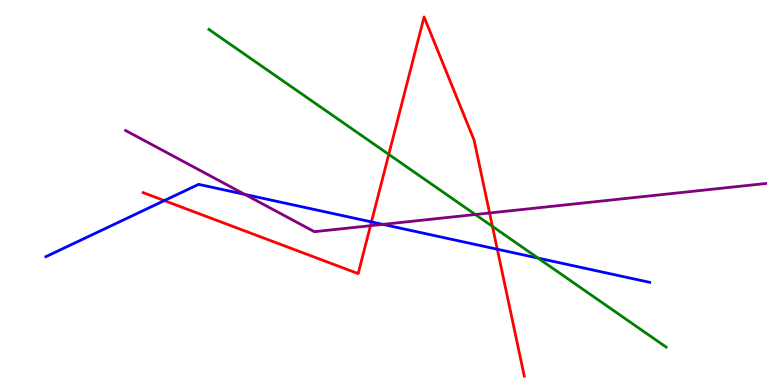[{'lines': ['blue', 'red'], 'intersections': [{'x': 2.12, 'y': 4.79}, {'x': 4.79, 'y': 4.24}, {'x': 6.42, 'y': 3.53}]}, {'lines': ['green', 'red'], 'intersections': [{'x': 5.02, 'y': 5.99}, {'x': 6.35, 'y': 4.12}]}, {'lines': ['purple', 'red'], 'intersections': [{'x': 4.78, 'y': 4.14}, {'x': 6.32, 'y': 4.47}]}, {'lines': ['blue', 'green'], 'intersections': [{'x': 6.94, 'y': 3.3}]}, {'lines': ['blue', 'purple'], 'intersections': [{'x': 3.16, 'y': 4.95}, {'x': 4.94, 'y': 4.17}]}, {'lines': ['green', 'purple'], 'intersections': [{'x': 6.13, 'y': 4.43}]}]